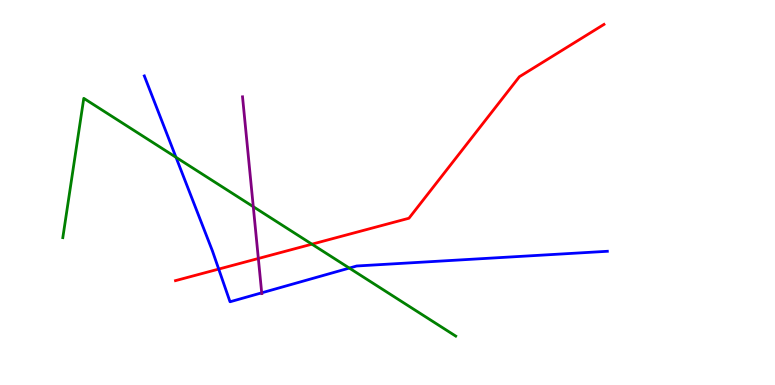[{'lines': ['blue', 'red'], 'intersections': [{'x': 2.82, 'y': 3.01}]}, {'lines': ['green', 'red'], 'intersections': [{'x': 4.02, 'y': 3.66}]}, {'lines': ['purple', 'red'], 'intersections': [{'x': 3.33, 'y': 3.29}]}, {'lines': ['blue', 'green'], 'intersections': [{'x': 2.27, 'y': 5.91}, {'x': 4.51, 'y': 3.04}]}, {'lines': ['blue', 'purple'], 'intersections': [{'x': 3.38, 'y': 2.39}]}, {'lines': ['green', 'purple'], 'intersections': [{'x': 3.27, 'y': 4.63}]}]